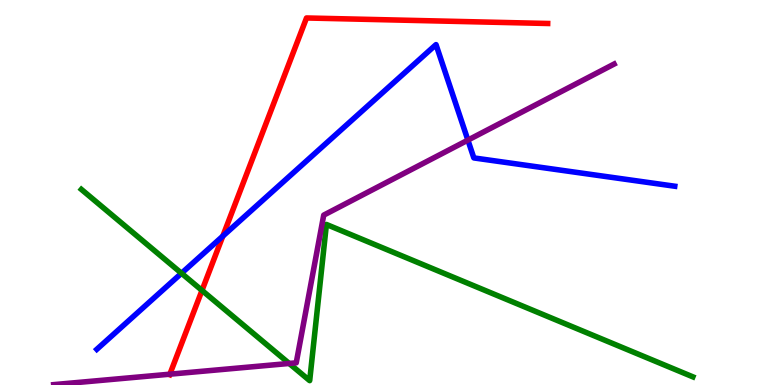[{'lines': ['blue', 'red'], 'intersections': [{'x': 2.88, 'y': 3.87}]}, {'lines': ['green', 'red'], 'intersections': [{'x': 2.61, 'y': 2.46}]}, {'lines': ['purple', 'red'], 'intersections': [{'x': 2.19, 'y': 0.281}]}, {'lines': ['blue', 'green'], 'intersections': [{'x': 2.34, 'y': 2.9}]}, {'lines': ['blue', 'purple'], 'intersections': [{'x': 6.04, 'y': 6.36}]}, {'lines': ['green', 'purple'], 'intersections': [{'x': 3.73, 'y': 0.56}]}]